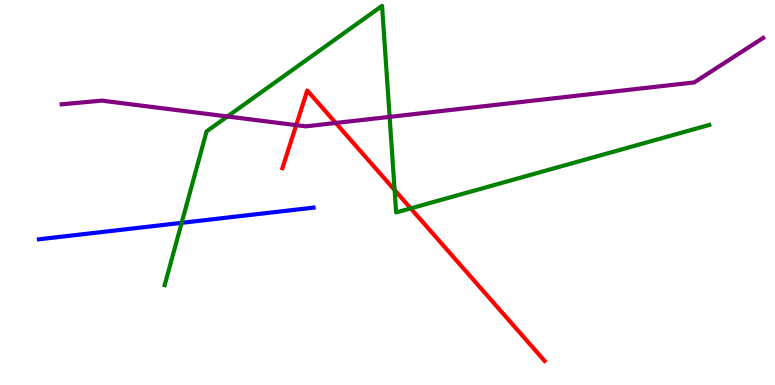[{'lines': ['blue', 'red'], 'intersections': []}, {'lines': ['green', 'red'], 'intersections': [{'x': 5.09, 'y': 5.06}, {'x': 5.3, 'y': 4.59}]}, {'lines': ['purple', 'red'], 'intersections': [{'x': 3.82, 'y': 6.75}, {'x': 4.33, 'y': 6.81}]}, {'lines': ['blue', 'green'], 'intersections': [{'x': 2.34, 'y': 4.21}]}, {'lines': ['blue', 'purple'], 'intersections': []}, {'lines': ['green', 'purple'], 'intersections': [{'x': 2.93, 'y': 6.97}, {'x': 5.03, 'y': 6.96}]}]